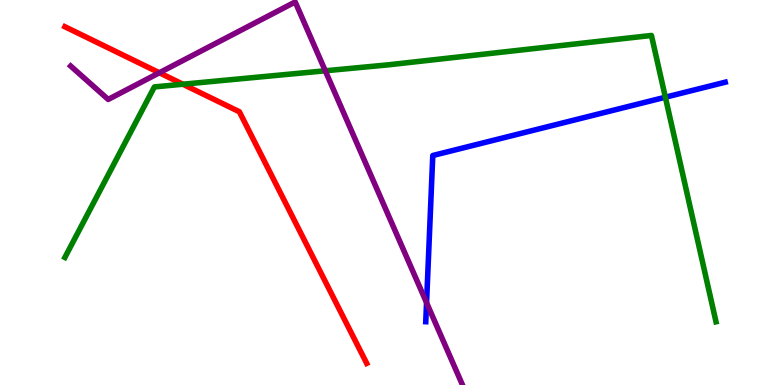[{'lines': ['blue', 'red'], 'intersections': []}, {'lines': ['green', 'red'], 'intersections': [{'x': 2.36, 'y': 7.81}]}, {'lines': ['purple', 'red'], 'intersections': [{'x': 2.06, 'y': 8.11}]}, {'lines': ['blue', 'green'], 'intersections': [{'x': 8.59, 'y': 7.47}]}, {'lines': ['blue', 'purple'], 'intersections': [{'x': 5.5, 'y': 2.14}]}, {'lines': ['green', 'purple'], 'intersections': [{'x': 4.2, 'y': 8.16}]}]